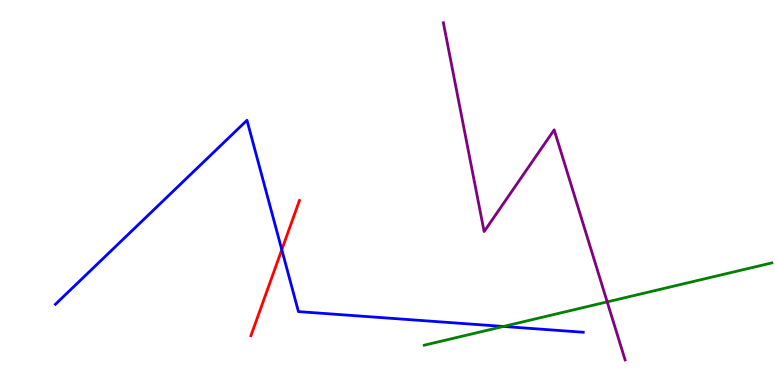[{'lines': ['blue', 'red'], 'intersections': [{'x': 3.64, 'y': 3.51}]}, {'lines': ['green', 'red'], 'intersections': []}, {'lines': ['purple', 'red'], 'intersections': []}, {'lines': ['blue', 'green'], 'intersections': [{'x': 6.5, 'y': 1.52}]}, {'lines': ['blue', 'purple'], 'intersections': []}, {'lines': ['green', 'purple'], 'intersections': [{'x': 7.83, 'y': 2.16}]}]